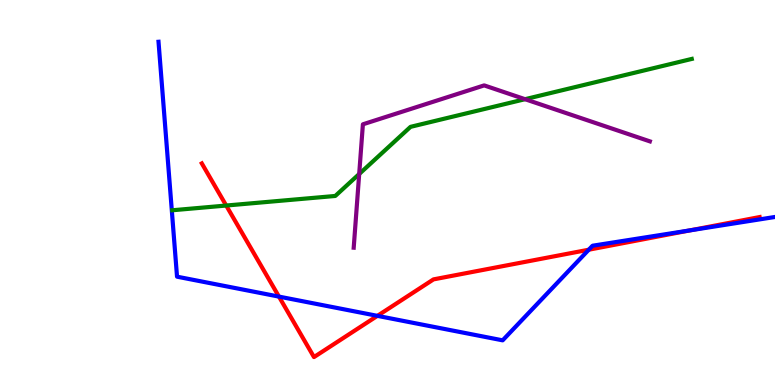[{'lines': ['blue', 'red'], 'intersections': [{'x': 3.6, 'y': 2.3}, {'x': 4.87, 'y': 1.8}, {'x': 7.6, 'y': 3.51}, {'x': 8.9, 'y': 4.02}]}, {'lines': ['green', 'red'], 'intersections': [{'x': 2.92, 'y': 4.66}]}, {'lines': ['purple', 'red'], 'intersections': []}, {'lines': ['blue', 'green'], 'intersections': []}, {'lines': ['blue', 'purple'], 'intersections': []}, {'lines': ['green', 'purple'], 'intersections': [{'x': 4.63, 'y': 5.48}, {'x': 6.77, 'y': 7.42}]}]